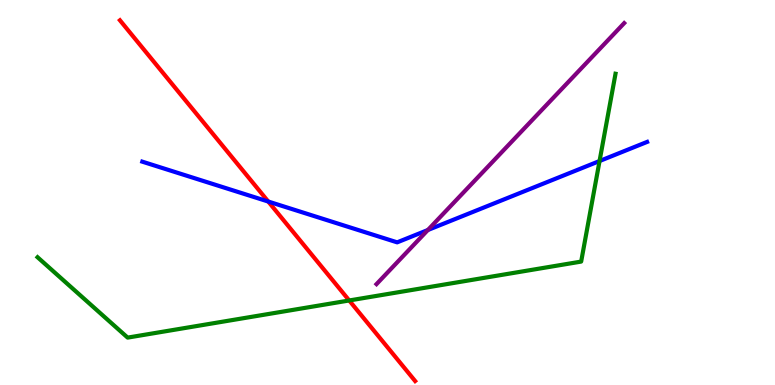[{'lines': ['blue', 'red'], 'intersections': [{'x': 3.46, 'y': 4.77}]}, {'lines': ['green', 'red'], 'intersections': [{'x': 4.51, 'y': 2.2}]}, {'lines': ['purple', 'red'], 'intersections': []}, {'lines': ['blue', 'green'], 'intersections': [{'x': 7.74, 'y': 5.82}]}, {'lines': ['blue', 'purple'], 'intersections': [{'x': 5.52, 'y': 4.03}]}, {'lines': ['green', 'purple'], 'intersections': []}]